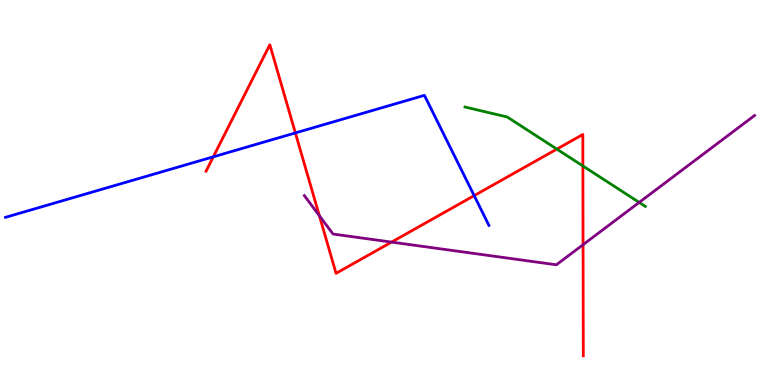[{'lines': ['blue', 'red'], 'intersections': [{'x': 2.75, 'y': 5.93}, {'x': 3.81, 'y': 6.55}, {'x': 6.12, 'y': 4.92}]}, {'lines': ['green', 'red'], 'intersections': [{'x': 7.19, 'y': 6.13}, {'x': 7.52, 'y': 5.69}]}, {'lines': ['purple', 'red'], 'intersections': [{'x': 4.12, 'y': 4.4}, {'x': 5.05, 'y': 3.71}, {'x': 7.52, 'y': 3.64}]}, {'lines': ['blue', 'green'], 'intersections': []}, {'lines': ['blue', 'purple'], 'intersections': []}, {'lines': ['green', 'purple'], 'intersections': [{'x': 8.25, 'y': 4.74}]}]